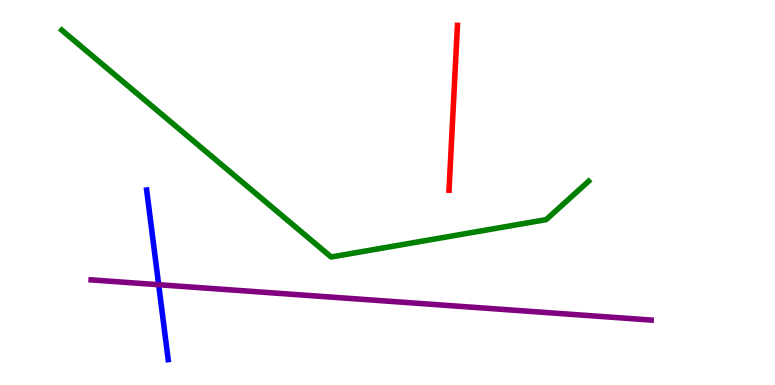[{'lines': ['blue', 'red'], 'intersections': []}, {'lines': ['green', 'red'], 'intersections': []}, {'lines': ['purple', 'red'], 'intersections': []}, {'lines': ['blue', 'green'], 'intersections': []}, {'lines': ['blue', 'purple'], 'intersections': [{'x': 2.05, 'y': 2.6}]}, {'lines': ['green', 'purple'], 'intersections': []}]